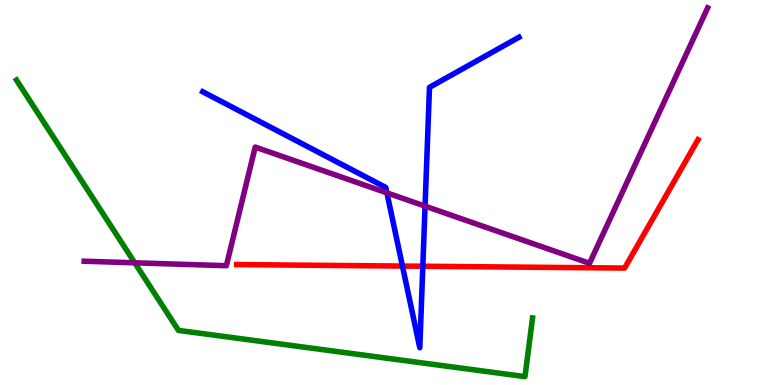[{'lines': ['blue', 'red'], 'intersections': [{'x': 5.19, 'y': 3.09}, {'x': 5.46, 'y': 3.08}]}, {'lines': ['green', 'red'], 'intersections': []}, {'lines': ['purple', 'red'], 'intersections': []}, {'lines': ['blue', 'green'], 'intersections': []}, {'lines': ['blue', 'purple'], 'intersections': [{'x': 4.99, 'y': 4.99}, {'x': 5.48, 'y': 4.65}]}, {'lines': ['green', 'purple'], 'intersections': [{'x': 1.74, 'y': 3.17}]}]